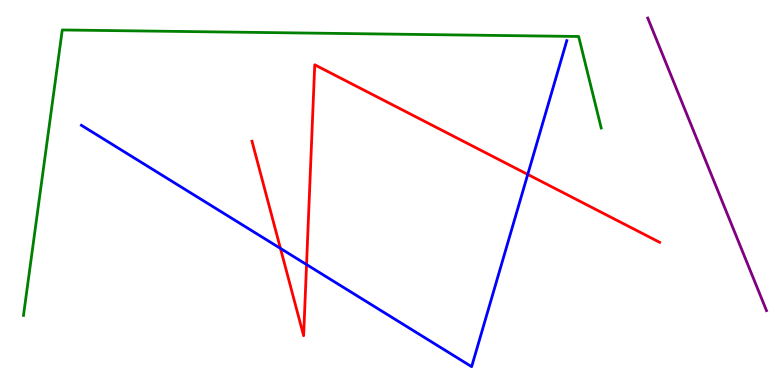[{'lines': ['blue', 'red'], 'intersections': [{'x': 3.62, 'y': 3.55}, {'x': 3.96, 'y': 3.13}, {'x': 6.81, 'y': 5.47}]}, {'lines': ['green', 'red'], 'intersections': []}, {'lines': ['purple', 'red'], 'intersections': []}, {'lines': ['blue', 'green'], 'intersections': []}, {'lines': ['blue', 'purple'], 'intersections': []}, {'lines': ['green', 'purple'], 'intersections': []}]